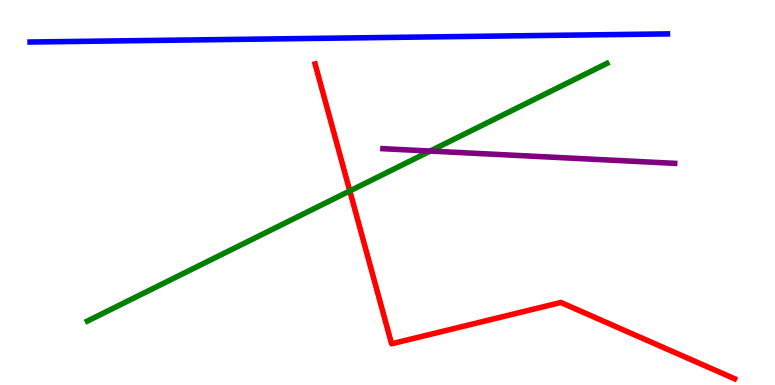[{'lines': ['blue', 'red'], 'intersections': []}, {'lines': ['green', 'red'], 'intersections': [{'x': 4.51, 'y': 5.04}]}, {'lines': ['purple', 'red'], 'intersections': []}, {'lines': ['blue', 'green'], 'intersections': []}, {'lines': ['blue', 'purple'], 'intersections': []}, {'lines': ['green', 'purple'], 'intersections': [{'x': 5.55, 'y': 6.08}]}]